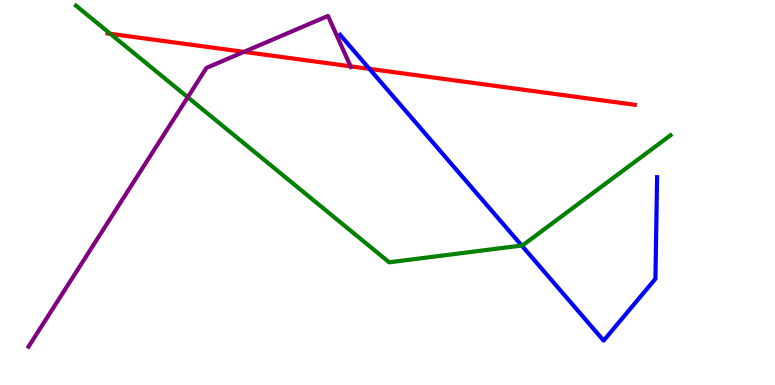[{'lines': ['blue', 'red'], 'intersections': [{'x': 4.77, 'y': 8.21}]}, {'lines': ['green', 'red'], 'intersections': [{'x': 1.42, 'y': 9.12}]}, {'lines': ['purple', 'red'], 'intersections': [{'x': 3.15, 'y': 8.65}, {'x': 4.52, 'y': 8.28}]}, {'lines': ['blue', 'green'], 'intersections': [{'x': 6.73, 'y': 3.62}]}, {'lines': ['blue', 'purple'], 'intersections': []}, {'lines': ['green', 'purple'], 'intersections': [{'x': 2.42, 'y': 7.47}]}]